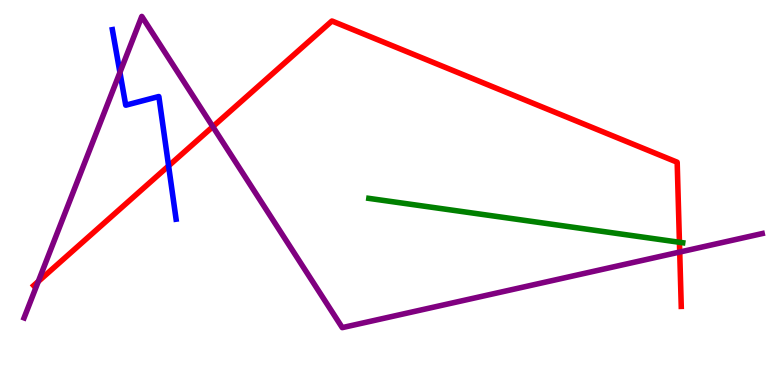[{'lines': ['blue', 'red'], 'intersections': [{'x': 2.18, 'y': 5.69}]}, {'lines': ['green', 'red'], 'intersections': [{'x': 8.77, 'y': 3.71}]}, {'lines': ['purple', 'red'], 'intersections': [{'x': 0.494, 'y': 2.69}, {'x': 2.75, 'y': 6.71}, {'x': 8.77, 'y': 3.45}]}, {'lines': ['blue', 'green'], 'intersections': []}, {'lines': ['blue', 'purple'], 'intersections': [{'x': 1.55, 'y': 8.12}]}, {'lines': ['green', 'purple'], 'intersections': []}]